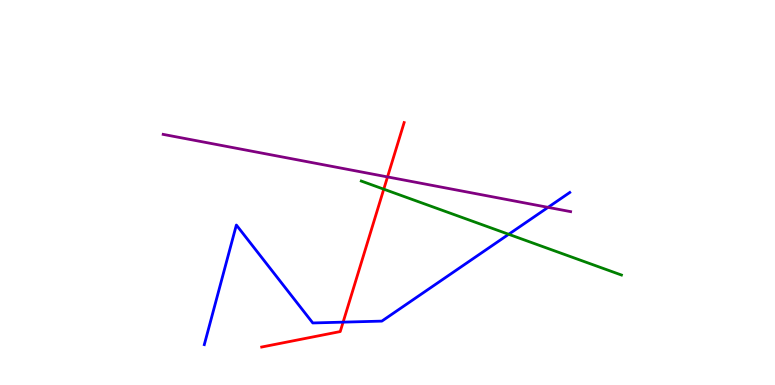[{'lines': ['blue', 'red'], 'intersections': [{'x': 4.43, 'y': 1.63}]}, {'lines': ['green', 'red'], 'intersections': [{'x': 4.95, 'y': 5.09}]}, {'lines': ['purple', 'red'], 'intersections': [{'x': 5.0, 'y': 5.4}]}, {'lines': ['blue', 'green'], 'intersections': [{'x': 6.56, 'y': 3.91}]}, {'lines': ['blue', 'purple'], 'intersections': [{'x': 7.07, 'y': 4.61}]}, {'lines': ['green', 'purple'], 'intersections': []}]